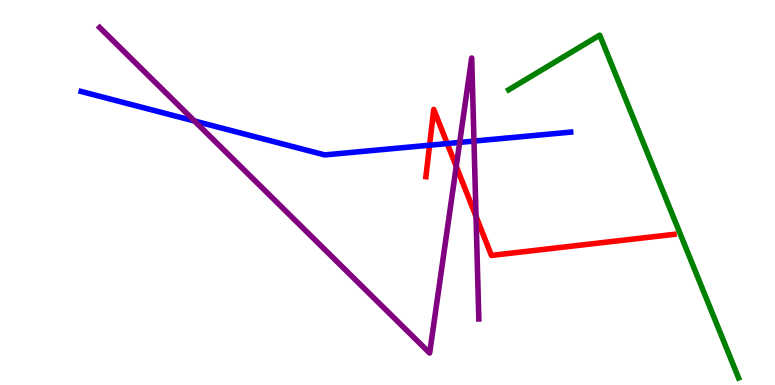[{'lines': ['blue', 'red'], 'intersections': [{'x': 5.54, 'y': 6.23}, {'x': 5.77, 'y': 6.27}]}, {'lines': ['green', 'red'], 'intersections': []}, {'lines': ['purple', 'red'], 'intersections': [{'x': 5.89, 'y': 5.68}, {'x': 6.14, 'y': 4.38}]}, {'lines': ['blue', 'green'], 'intersections': []}, {'lines': ['blue', 'purple'], 'intersections': [{'x': 2.51, 'y': 6.86}, {'x': 5.93, 'y': 6.3}, {'x': 6.12, 'y': 6.34}]}, {'lines': ['green', 'purple'], 'intersections': []}]